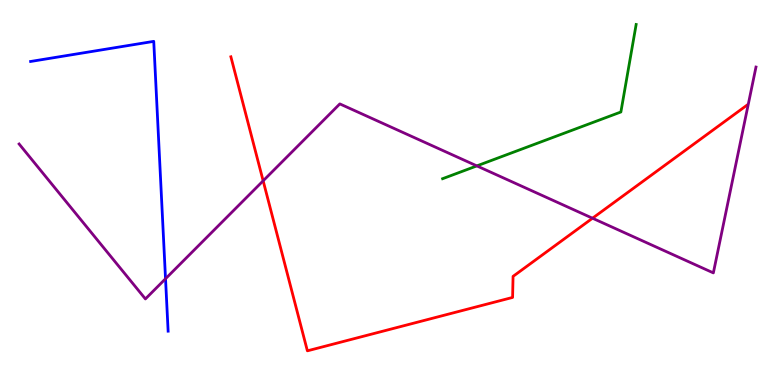[{'lines': ['blue', 'red'], 'intersections': []}, {'lines': ['green', 'red'], 'intersections': []}, {'lines': ['purple', 'red'], 'intersections': [{'x': 3.4, 'y': 5.3}, {'x': 7.65, 'y': 4.33}]}, {'lines': ['blue', 'green'], 'intersections': []}, {'lines': ['blue', 'purple'], 'intersections': [{'x': 2.14, 'y': 2.76}]}, {'lines': ['green', 'purple'], 'intersections': [{'x': 6.15, 'y': 5.69}]}]